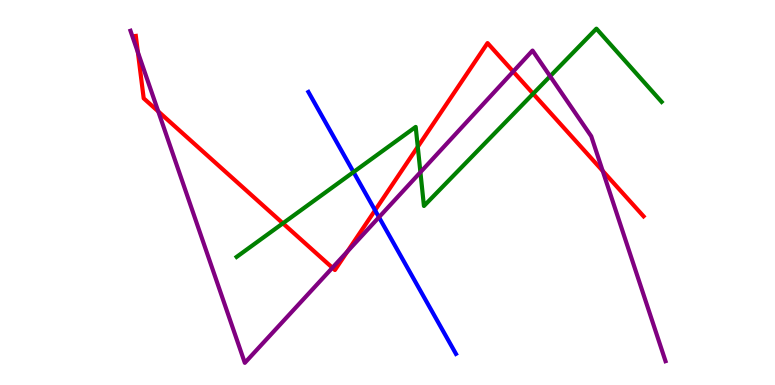[{'lines': ['blue', 'red'], 'intersections': [{'x': 4.84, 'y': 4.54}]}, {'lines': ['green', 'red'], 'intersections': [{'x': 3.65, 'y': 4.2}, {'x': 5.39, 'y': 6.19}, {'x': 6.88, 'y': 7.57}]}, {'lines': ['purple', 'red'], 'intersections': [{'x': 1.78, 'y': 8.64}, {'x': 2.04, 'y': 7.11}, {'x': 4.29, 'y': 3.05}, {'x': 4.48, 'y': 3.46}, {'x': 6.62, 'y': 8.14}, {'x': 7.78, 'y': 5.56}]}, {'lines': ['blue', 'green'], 'intersections': [{'x': 4.56, 'y': 5.53}]}, {'lines': ['blue', 'purple'], 'intersections': [{'x': 4.89, 'y': 4.36}]}, {'lines': ['green', 'purple'], 'intersections': [{'x': 5.42, 'y': 5.53}, {'x': 7.1, 'y': 8.02}]}]